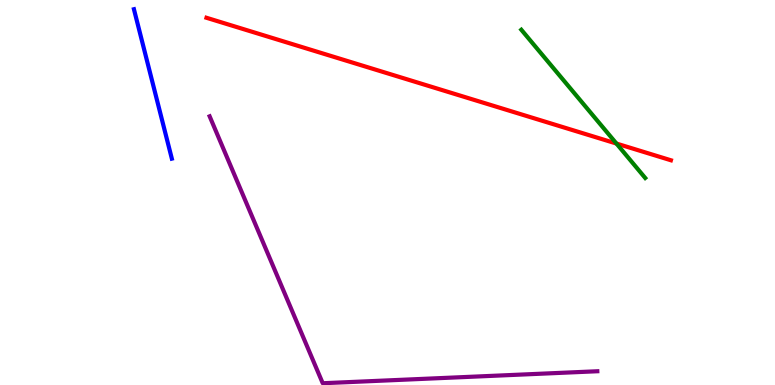[{'lines': ['blue', 'red'], 'intersections': []}, {'lines': ['green', 'red'], 'intersections': [{'x': 7.95, 'y': 6.27}]}, {'lines': ['purple', 'red'], 'intersections': []}, {'lines': ['blue', 'green'], 'intersections': []}, {'lines': ['blue', 'purple'], 'intersections': []}, {'lines': ['green', 'purple'], 'intersections': []}]